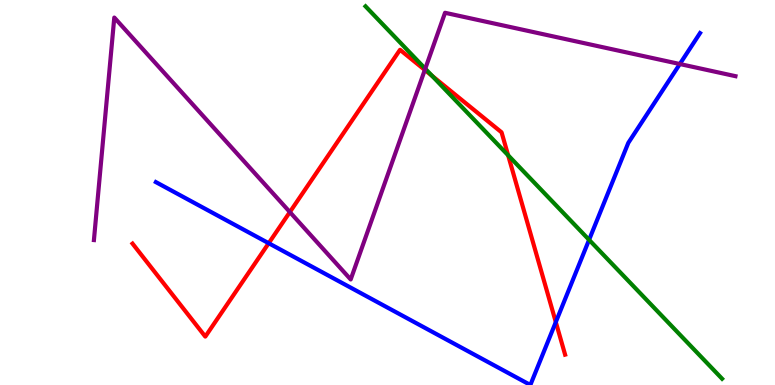[{'lines': ['blue', 'red'], 'intersections': [{'x': 3.47, 'y': 3.68}, {'x': 7.17, 'y': 1.63}]}, {'lines': ['green', 'red'], 'intersections': [{'x': 5.58, 'y': 8.03}, {'x': 6.56, 'y': 5.97}]}, {'lines': ['purple', 'red'], 'intersections': [{'x': 3.74, 'y': 4.49}, {'x': 5.48, 'y': 8.18}]}, {'lines': ['blue', 'green'], 'intersections': [{'x': 7.6, 'y': 3.77}]}, {'lines': ['blue', 'purple'], 'intersections': [{'x': 8.77, 'y': 8.34}]}, {'lines': ['green', 'purple'], 'intersections': [{'x': 5.49, 'y': 8.21}]}]